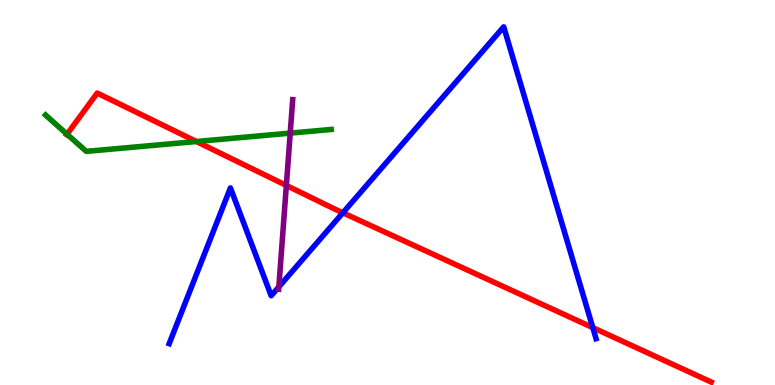[{'lines': ['blue', 'red'], 'intersections': [{'x': 4.42, 'y': 4.47}, {'x': 7.65, 'y': 1.49}]}, {'lines': ['green', 'red'], 'intersections': [{'x': 0.865, 'y': 6.51}, {'x': 2.53, 'y': 6.32}]}, {'lines': ['purple', 'red'], 'intersections': [{'x': 3.69, 'y': 5.18}]}, {'lines': ['blue', 'green'], 'intersections': []}, {'lines': ['blue', 'purple'], 'intersections': [{'x': 3.6, 'y': 2.55}]}, {'lines': ['green', 'purple'], 'intersections': [{'x': 3.74, 'y': 6.54}]}]